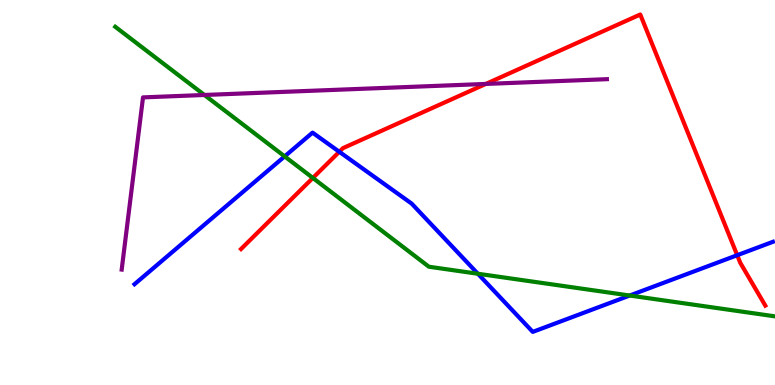[{'lines': ['blue', 'red'], 'intersections': [{'x': 4.38, 'y': 6.06}, {'x': 9.51, 'y': 3.37}]}, {'lines': ['green', 'red'], 'intersections': [{'x': 4.04, 'y': 5.38}]}, {'lines': ['purple', 'red'], 'intersections': [{'x': 6.27, 'y': 7.82}]}, {'lines': ['blue', 'green'], 'intersections': [{'x': 3.67, 'y': 5.94}, {'x': 6.17, 'y': 2.89}, {'x': 8.13, 'y': 2.32}]}, {'lines': ['blue', 'purple'], 'intersections': []}, {'lines': ['green', 'purple'], 'intersections': [{'x': 2.64, 'y': 7.53}]}]